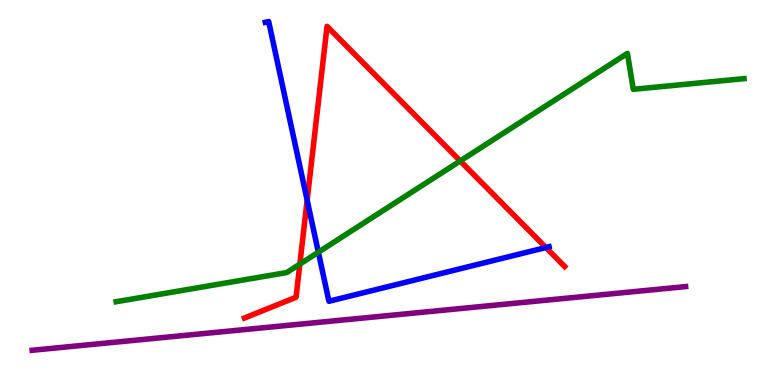[{'lines': ['blue', 'red'], 'intersections': [{'x': 3.96, 'y': 4.8}, {'x': 7.04, 'y': 3.57}]}, {'lines': ['green', 'red'], 'intersections': [{'x': 3.87, 'y': 3.14}, {'x': 5.94, 'y': 5.82}]}, {'lines': ['purple', 'red'], 'intersections': []}, {'lines': ['blue', 'green'], 'intersections': [{'x': 4.11, 'y': 3.45}]}, {'lines': ['blue', 'purple'], 'intersections': []}, {'lines': ['green', 'purple'], 'intersections': []}]